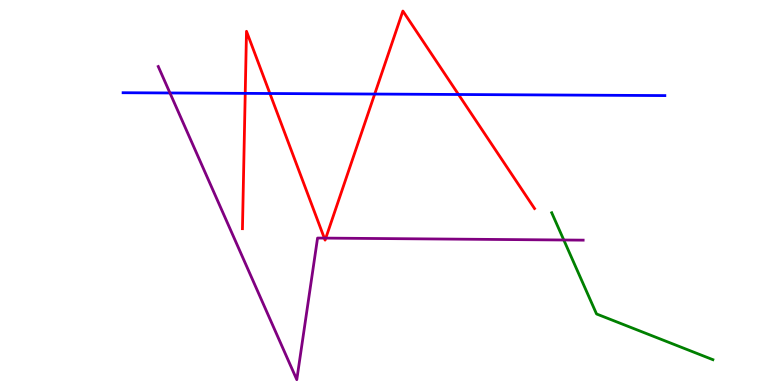[{'lines': ['blue', 'red'], 'intersections': [{'x': 3.16, 'y': 7.57}, {'x': 3.48, 'y': 7.57}, {'x': 4.83, 'y': 7.56}, {'x': 5.92, 'y': 7.55}]}, {'lines': ['green', 'red'], 'intersections': []}, {'lines': ['purple', 'red'], 'intersections': [{'x': 4.18, 'y': 3.82}, {'x': 4.2, 'y': 3.82}]}, {'lines': ['blue', 'green'], 'intersections': []}, {'lines': ['blue', 'purple'], 'intersections': [{'x': 2.19, 'y': 7.59}]}, {'lines': ['green', 'purple'], 'intersections': [{'x': 7.27, 'y': 3.77}]}]